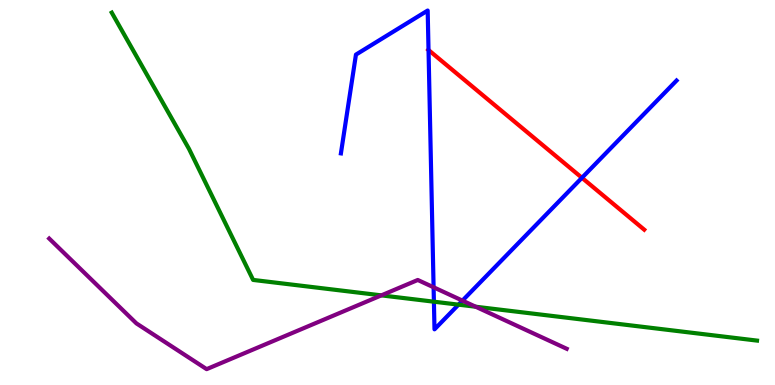[{'lines': ['blue', 'red'], 'intersections': [{'x': 5.53, 'y': 8.7}, {'x': 7.51, 'y': 5.38}]}, {'lines': ['green', 'red'], 'intersections': []}, {'lines': ['purple', 'red'], 'intersections': []}, {'lines': ['blue', 'green'], 'intersections': [{'x': 5.6, 'y': 2.16}, {'x': 5.92, 'y': 2.09}]}, {'lines': ['blue', 'purple'], 'intersections': [{'x': 5.59, 'y': 2.54}, {'x': 5.97, 'y': 2.19}]}, {'lines': ['green', 'purple'], 'intersections': [{'x': 4.92, 'y': 2.33}, {'x': 6.14, 'y': 2.03}]}]